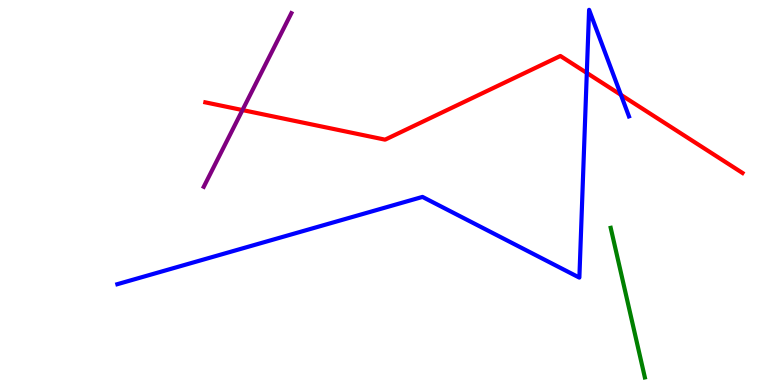[{'lines': ['blue', 'red'], 'intersections': [{'x': 7.57, 'y': 8.11}, {'x': 8.01, 'y': 7.54}]}, {'lines': ['green', 'red'], 'intersections': []}, {'lines': ['purple', 'red'], 'intersections': [{'x': 3.13, 'y': 7.14}]}, {'lines': ['blue', 'green'], 'intersections': []}, {'lines': ['blue', 'purple'], 'intersections': []}, {'lines': ['green', 'purple'], 'intersections': []}]